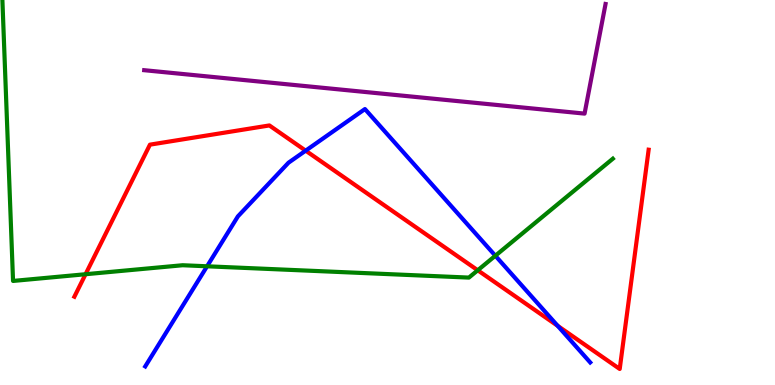[{'lines': ['blue', 'red'], 'intersections': [{'x': 3.94, 'y': 6.09}, {'x': 7.2, 'y': 1.54}]}, {'lines': ['green', 'red'], 'intersections': [{'x': 1.1, 'y': 2.88}, {'x': 6.16, 'y': 2.98}]}, {'lines': ['purple', 'red'], 'intersections': []}, {'lines': ['blue', 'green'], 'intersections': [{'x': 2.67, 'y': 3.08}, {'x': 6.39, 'y': 3.36}]}, {'lines': ['blue', 'purple'], 'intersections': []}, {'lines': ['green', 'purple'], 'intersections': []}]